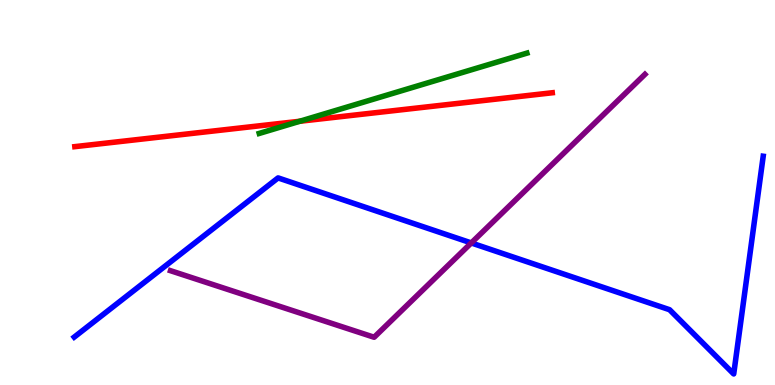[{'lines': ['blue', 'red'], 'intersections': []}, {'lines': ['green', 'red'], 'intersections': [{'x': 3.87, 'y': 6.85}]}, {'lines': ['purple', 'red'], 'intersections': []}, {'lines': ['blue', 'green'], 'intersections': []}, {'lines': ['blue', 'purple'], 'intersections': [{'x': 6.08, 'y': 3.69}]}, {'lines': ['green', 'purple'], 'intersections': []}]